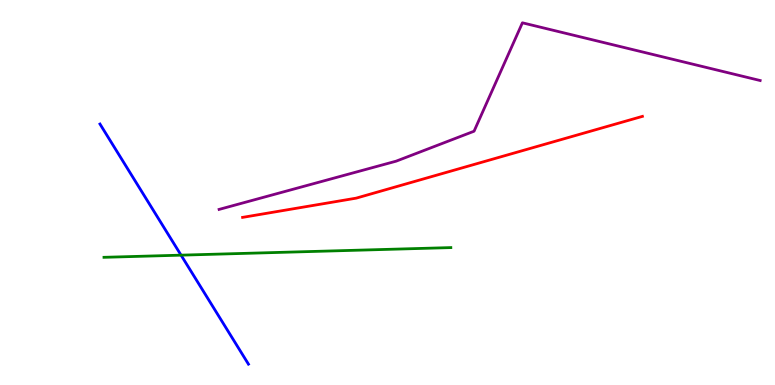[{'lines': ['blue', 'red'], 'intersections': []}, {'lines': ['green', 'red'], 'intersections': []}, {'lines': ['purple', 'red'], 'intersections': []}, {'lines': ['blue', 'green'], 'intersections': [{'x': 2.34, 'y': 3.37}]}, {'lines': ['blue', 'purple'], 'intersections': []}, {'lines': ['green', 'purple'], 'intersections': []}]